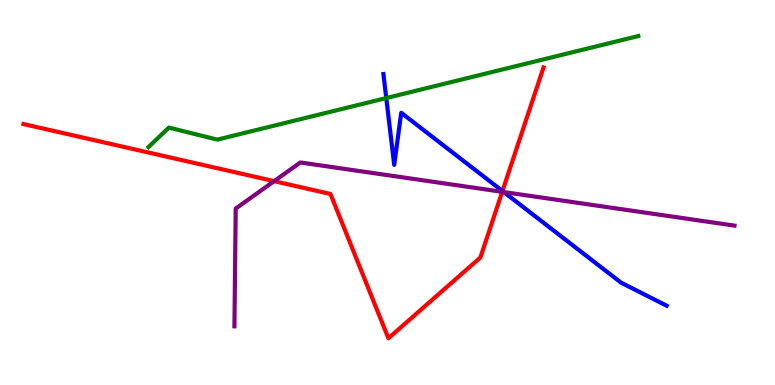[{'lines': ['blue', 'red'], 'intersections': [{'x': 6.48, 'y': 5.04}]}, {'lines': ['green', 'red'], 'intersections': []}, {'lines': ['purple', 'red'], 'intersections': [{'x': 3.54, 'y': 5.29}, {'x': 6.48, 'y': 5.02}]}, {'lines': ['blue', 'green'], 'intersections': [{'x': 4.98, 'y': 7.45}]}, {'lines': ['blue', 'purple'], 'intersections': [{'x': 6.5, 'y': 5.01}]}, {'lines': ['green', 'purple'], 'intersections': []}]